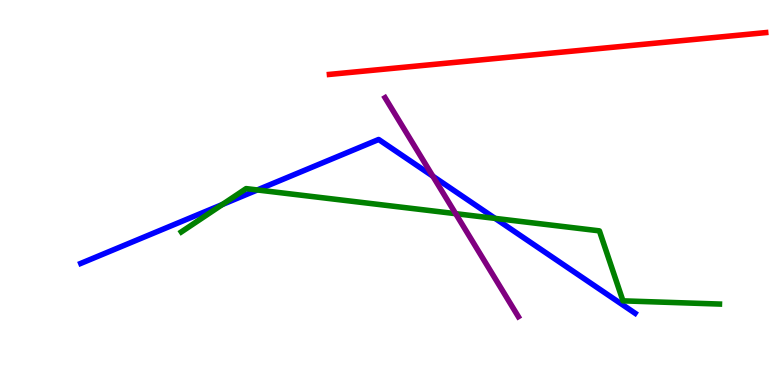[{'lines': ['blue', 'red'], 'intersections': []}, {'lines': ['green', 'red'], 'intersections': []}, {'lines': ['purple', 'red'], 'intersections': []}, {'lines': ['blue', 'green'], 'intersections': [{'x': 2.87, 'y': 4.69}, {'x': 3.32, 'y': 5.07}, {'x': 6.39, 'y': 4.33}]}, {'lines': ['blue', 'purple'], 'intersections': [{'x': 5.59, 'y': 5.42}]}, {'lines': ['green', 'purple'], 'intersections': [{'x': 5.88, 'y': 4.45}]}]